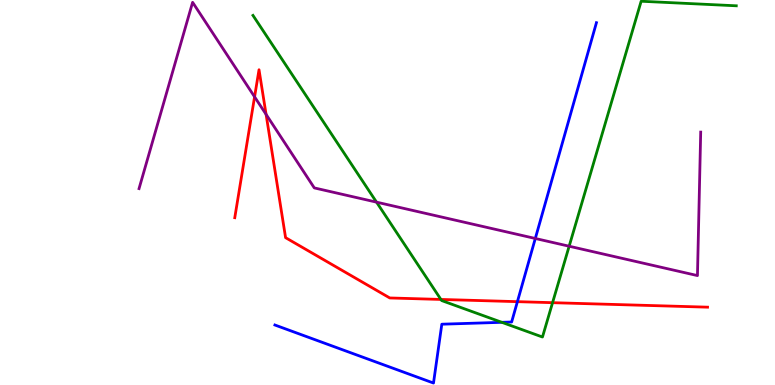[{'lines': ['blue', 'red'], 'intersections': [{'x': 6.68, 'y': 2.16}]}, {'lines': ['green', 'red'], 'intersections': [{'x': 5.69, 'y': 2.22}, {'x': 7.13, 'y': 2.14}]}, {'lines': ['purple', 'red'], 'intersections': [{'x': 3.28, 'y': 7.48}, {'x': 3.43, 'y': 7.03}]}, {'lines': ['blue', 'green'], 'intersections': [{'x': 6.47, 'y': 1.63}]}, {'lines': ['blue', 'purple'], 'intersections': [{'x': 6.91, 'y': 3.81}]}, {'lines': ['green', 'purple'], 'intersections': [{'x': 4.86, 'y': 4.75}, {'x': 7.34, 'y': 3.6}]}]